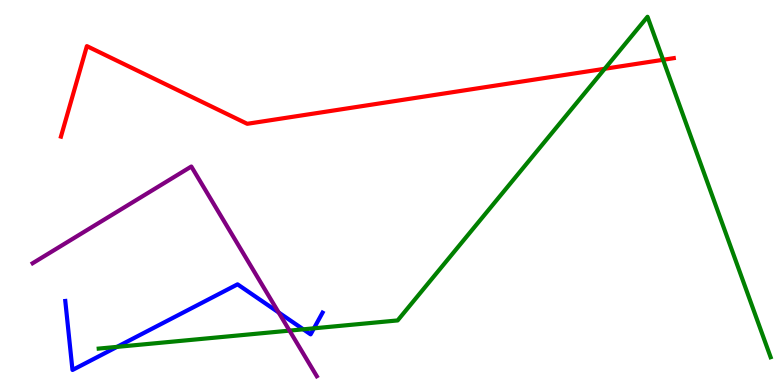[{'lines': ['blue', 'red'], 'intersections': []}, {'lines': ['green', 'red'], 'intersections': [{'x': 7.8, 'y': 8.21}, {'x': 8.56, 'y': 8.45}]}, {'lines': ['purple', 'red'], 'intersections': []}, {'lines': ['blue', 'green'], 'intersections': [{'x': 1.51, 'y': 0.99}, {'x': 3.91, 'y': 1.45}, {'x': 4.05, 'y': 1.47}]}, {'lines': ['blue', 'purple'], 'intersections': [{'x': 3.6, 'y': 1.88}]}, {'lines': ['green', 'purple'], 'intersections': [{'x': 3.74, 'y': 1.41}]}]